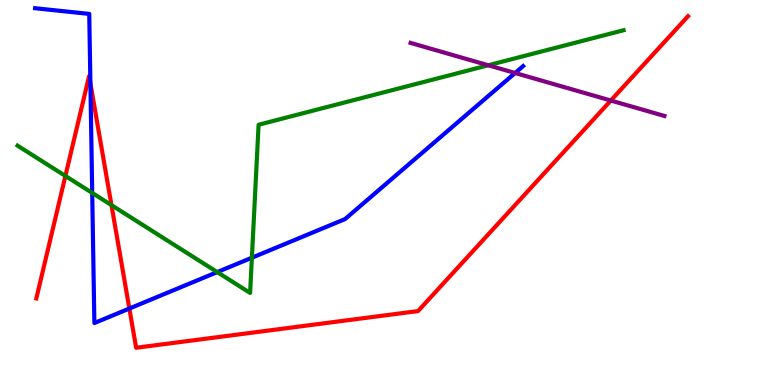[{'lines': ['blue', 'red'], 'intersections': [{'x': 1.17, 'y': 7.83}, {'x': 1.67, 'y': 1.99}]}, {'lines': ['green', 'red'], 'intersections': [{'x': 0.844, 'y': 5.43}, {'x': 1.44, 'y': 4.67}]}, {'lines': ['purple', 'red'], 'intersections': [{'x': 7.88, 'y': 7.39}]}, {'lines': ['blue', 'green'], 'intersections': [{'x': 1.19, 'y': 4.99}, {'x': 2.8, 'y': 2.93}, {'x': 3.25, 'y': 3.31}]}, {'lines': ['blue', 'purple'], 'intersections': [{'x': 6.65, 'y': 8.1}]}, {'lines': ['green', 'purple'], 'intersections': [{'x': 6.3, 'y': 8.3}]}]